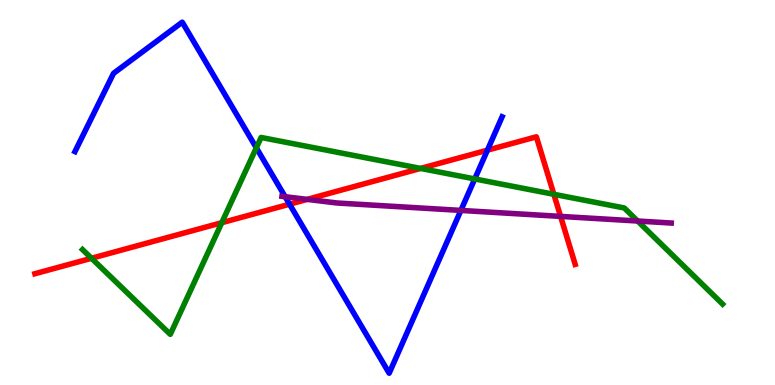[{'lines': ['blue', 'red'], 'intersections': [{'x': 3.74, 'y': 4.7}, {'x': 6.29, 'y': 6.1}]}, {'lines': ['green', 'red'], 'intersections': [{'x': 1.18, 'y': 3.29}, {'x': 2.86, 'y': 4.22}, {'x': 5.43, 'y': 5.63}, {'x': 7.15, 'y': 4.95}]}, {'lines': ['purple', 'red'], 'intersections': [{'x': 3.96, 'y': 4.82}, {'x': 7.23, 'y': 4.38}]}, {'lines': ['blue', 'green'], 'intersections': [{'x': 3.31, 'y': 6.16}, {'x': 6.13, 'y': 5.35}]}, {'lines': ['blue', 'purple'], 'intersections': [{'x': 3.68, 'y': 4.89}, {'x': 5.95, 'y': 4.53}]}, {'lines': ['green', 'purple'], 'intersections': [{'x': 8.23, 'y': 4.26}]}]